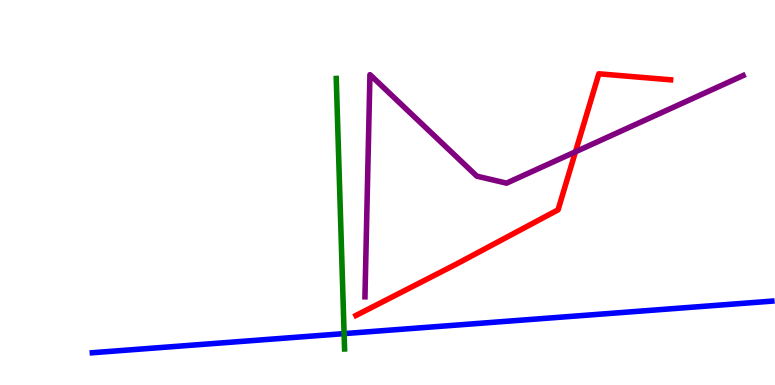[{'lines': ['blue', 'red'], 'intersections': []}, {'lines': ['green', 'red'], 'intersections': []}, {'lines': ['purple', 'red'], 'intersections': [{'x': 7.43, 'y': 6.06}]}, {'lines': ['blue', 'green'], 'intersections': [{'x': 4.44, 'y': 1.33}]}, {'lines': ['blue', 'purple'], 'intersections': []}, {'lines': ['green', 'purple'], 'intersections': []}]